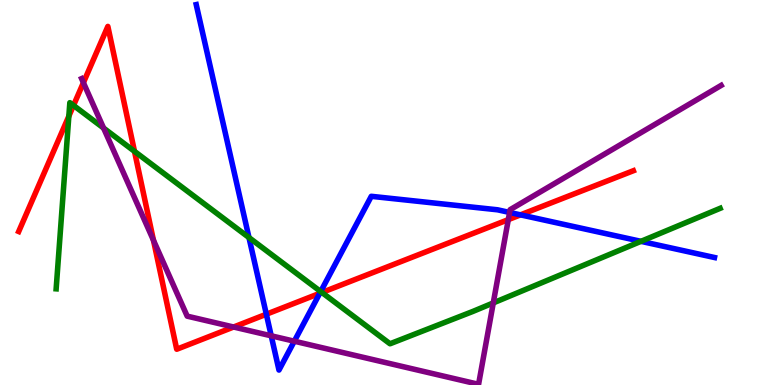[{'lines': ['blue', 'red'], 'intersections': [{'x': 3.44, 'y': 1.84}, {'x': 4.13, 'y': 2.38}, {'x': 6.72, 'y': 4.42}]}, {'lines': ['green', 'red'], 'intersections': [{'x': 0.888, 'y': 6.98}, {'x': 0.949, 'y': 7.26}, {'x': 1.74, 'y': 6.07}, {'x': 4.15, 'y': 2.4}]}, {'lines': ['purple', 'red'], 'intersections': [{'x': 1.08, 'y': 7.85}, {'x': 1.98, 'y': 3.76}, {'x': 3.01, 'y': 1.51}, {'x': 6.56, 'y': 4.3}]}, {'lines': ['blue', 'green'], 'intersections': [{'x': 3.21, 'y': 3.83}, {'x': 4.14, 'y': 2.43}, {'x': 8.27, 'y': 3.73}]}, {'lines': ['blue', 'purple'], 'intersections': [{'x': 3.5, 'y': 1.28}, {'x': 3.8, 'y': 1.14}, {'x': 6.58, 'y': 4.48}]}, {'lines': ['green', 'purple'], 'intersections': [{'x': 1.34, 'y': 6.67}, {'x': 6.36, 'y': 2.13}]}]